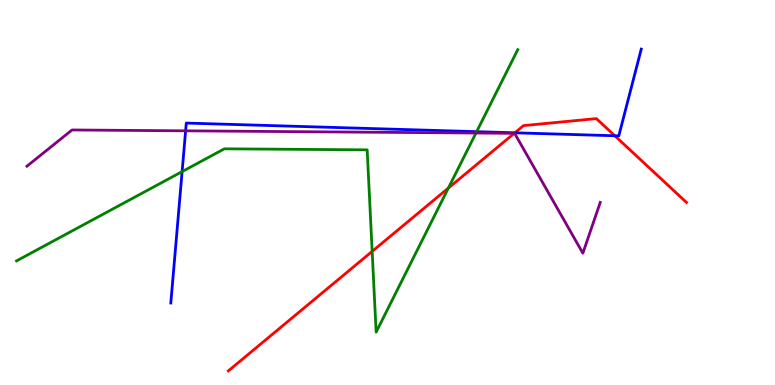[{'lines': ['blue', 'red'], 'intersections': [{'x': 6.64, 'y': 6.55}, {'x': 7.93, 'y': 6.47}]}, {'lines': ['green', 'red'], 'intersections': [{'x': 4.8, 'y': 3.47}, {'x': 5.79, 'y': 5.12}]}, {'lines': ['purple', 'red'], 'intersections': [{'x': 6.64, 'y': 6.54}]}, {'lines': ['blue', 'green'], 'intersections': [{'x': 2.35, 'y': 5.54}, {'x': 6.15, 'y': 6.58}]}, {'lines': ['blue', 'purple'], 'intersections': [{'x': 2.4, 'y': 6.6}]}, {'lines': ['green', 'purple'], 'intersections': [{'x': 6.14, 'y': 6.54}]}]